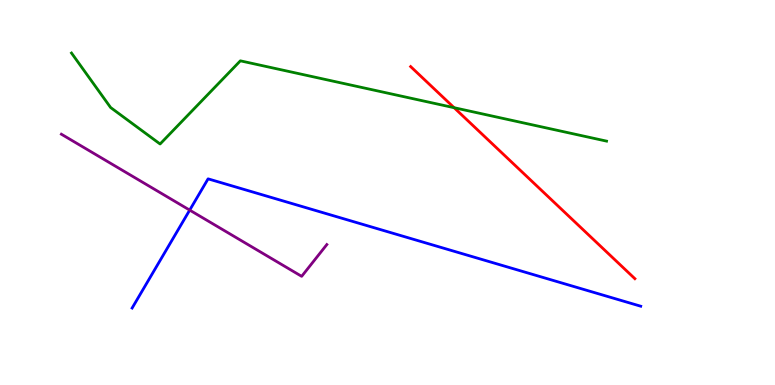[{'lines': ['blue', 'red'], 'intersections': []}, {'lines': ['green', 'red'], 'intersections': [{'x': 5.86, 'y': 7.2}]}, {'lines': ['purple', 'red'], 'intersections': []}, {'lines': ['blue', 'green'], 'intersections': []}, {'lines': ['blue', 'purple'], 'intersections': [{'x': 2.45, 'y': 4.54}]}, {'lines': ['green', 'purple'], 'intersections': []}]